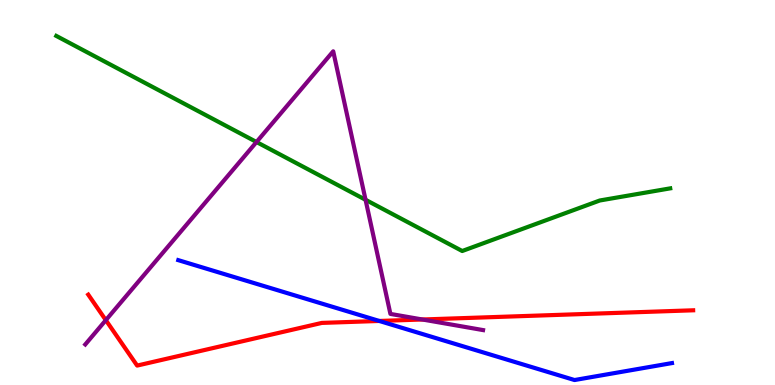[{'lines': ['blue', 'red'], 'intersections': [{'x': 4.89, 'y': 1.66}]}, {'lines': ['green', 'red'], 'intersections': []}, {'lines': ['purple', 'red'], 'intersections': [{'x': 1.37, 'y': 1.68}, {'x': 5.45, 'y': 1.7}]}, {'lines': ['blue', 'green'], 'intersections': []}, {'lines': ['blue', 'purple'], 'intersections': []}, {'lines': ['green', 'purple'], 'intersections': [{'x': 3.31, 'y': 6.31}, {'x': 4.72, 'y': 4.81}]}]